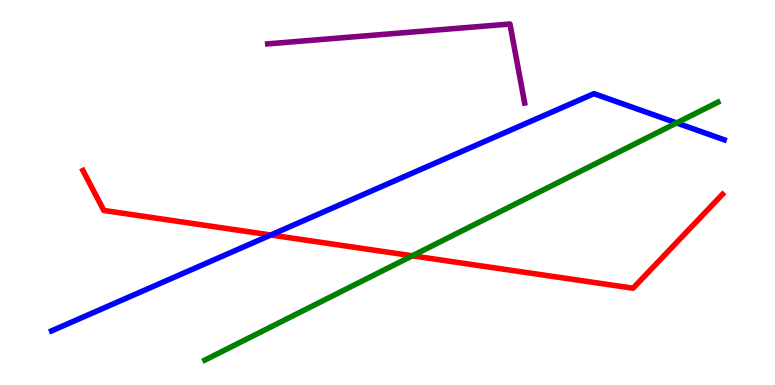[{'lines': ['blue', 'red'], 'intersections': [{'x': 3.49, 'y': 3.9}]}, {'lines': ['green', 'red'], 'intersections': [{'x': 5.32, 'y': 3.36}]}, {'lines': ['purple', 'red'], 'intersections': []}, {'lines': ['blue', 'green'], 'intersections': [{'x': 8.73, 'y': 6.81}]}, {'lines': ['blue', 'purple'], 'intersections': []}, {'lines': ['green', 'purple'], 'intersections': []}]